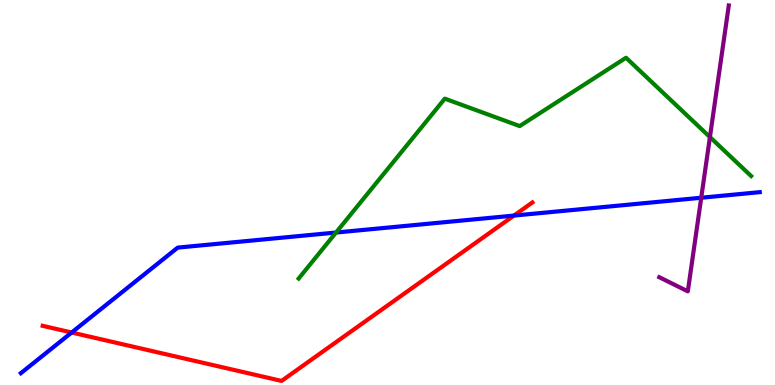[{'lines': ['blue', 'red'], 'intersections': [{'x': 0.925, 'y': 1.36}, {'x': 6.63, 'y': 4.4}]}, {'lines': ['green', 'red'], 'intersections': []}, {'lines': ['purple', 'red'], 'intersections': []}, {'lines': ['blue', 'green'], 'intersections': [{'x': 4.34, 'y': 3.96}]}, {'lines': ['blue', 'purple'], 'intersections': [{'x': 9.05, 'y': 4.86}]}, {'lines': ['green', 'purple'], 'intersections': [{'x': 9.16, 'y': 6.44}]}]